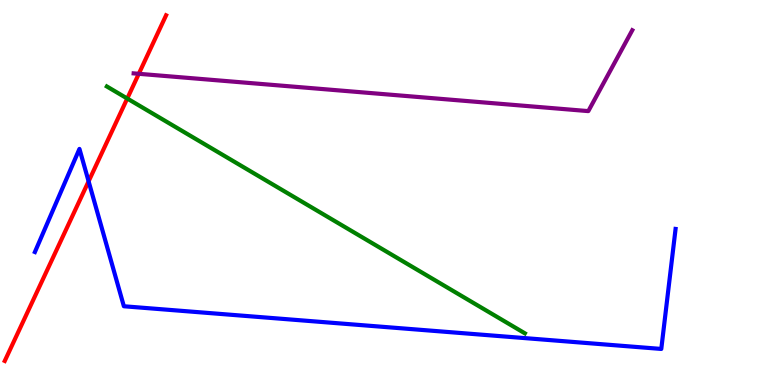[{'lines': ['blue', 'red'], 'intersections': [{'x': 1.14, 'y': 5.29}]}, {'lines': ['green', 'red'], 'intersections': [{'x': 1.64, 'y': 7.44}]}, {'lines': ['purple', 'red'], 'intersections': [{'x': 1.79, 'y': 8.08}]}, {'lines': ['blue', 'green'], 'intersections': []}, {'lines': ['blue', 'purple'], 'intersections': []}, {'lines': ['green', 'purple'], 'intersections': []}]